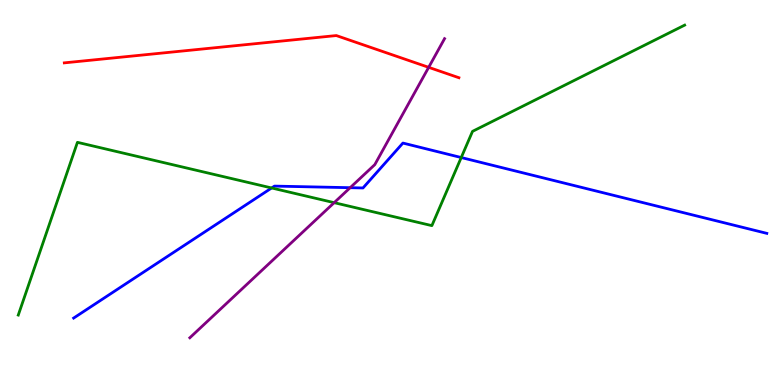[{'lines': ['blue', 'red'], 'intersections': []}, {'lines': ['green', 'red'], 'intersections': []}, {'lines': ['purple', 'red'], 'intersections': [{'x': 5.53, 'y': 8.25}]}, {'lines': ['blue', 'green'], 'intersections': [{'x': 3.5, 'y': 5.12}, {'x': 5.95, 'y': 5.91}]}, {'lines': ['blue', 'purple'], 'intersections': [{'x': 4.52, 'y': 5.12}]}, {'lines': ['green', 'purple'], 'intersections': [{'x': 4.31, 'y': 4.74}]}]